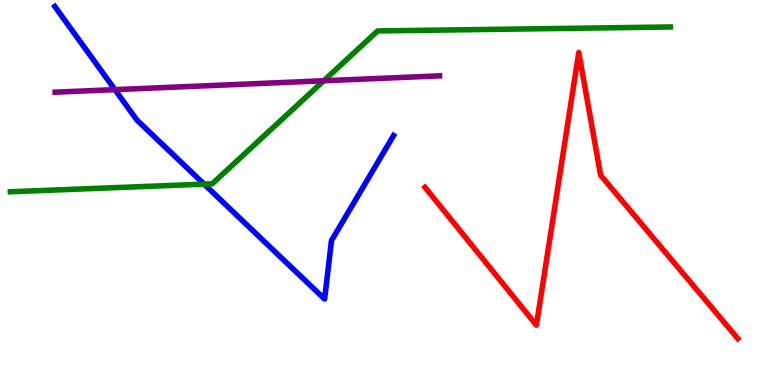[{'lines': ['blue', 'red'], 'intersections': []}, {'lines': ['green', 'red'], 'intersections': []}, {'lines': ['purple', 'red'], 'intersections': []}, {'lines': ['blue', 'green'], 'intersections': [{'x': 2.63, 'y': 5.22}]}, {'lines': ['blue', 'purple'], 'intersections': [{'x': 1.48, 'y': 7.67}]}, {'lines': ['green', 'purple'], 'intersections': [{'x': 4.18, 'y': 7.9}]}]